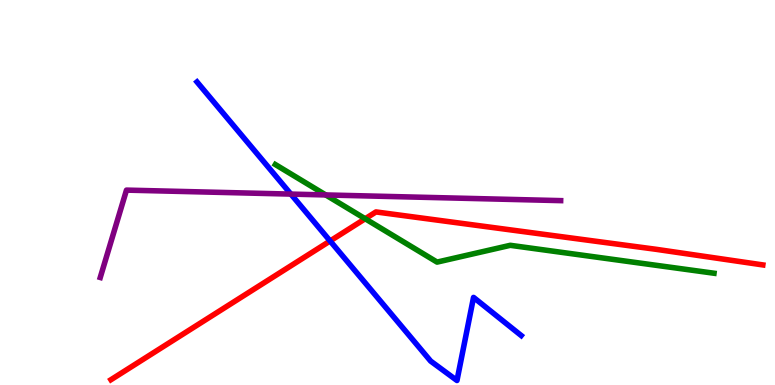[{'lines': ['blue', 'red'], 'intersections': [{'x': 4.26, 'y': 3.74}]}, {'lines': ['green', 'red'], 'intersections': [{'x': 4.71, 'y': 4.32}]}, {'lines': ['purple', 'red'], 'intersections': []}, {'lines': ['blue', 'green'], 'intersections': []}, {'lines': ['blue', 'purple'], 'intersections': [{'x': 3.75, 'y': 4.96}]}, {'lines': ['green', 'purple'], 'intersections': [{'x': 4.2, 'y': 4.94}]}]